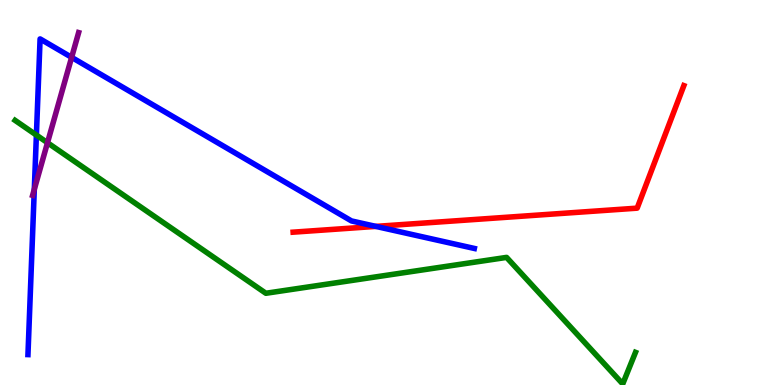[{'lines': ['blue', 'red'], 'intersections': [{'x': 4.85, 'y': 4.12}]}, {'lines': ['green', 'red'], 'intersections': []}, {'lines': ['purple', 'red'], 'intersections': []}, {'lines': ['blue', 'green'], 'intersections': [{'x': 0.47, 'y': 6.49}]}, {'lines': ['blue', 'purple'], 'intersections': [{'x': 0.443, 'y': 5.08}, {'x': 0.924, 'y': 8.51}]}, {'lines': ['green', 'purple'], 'intersections': [{'x': 0.613, 'y': 6.29}]}]